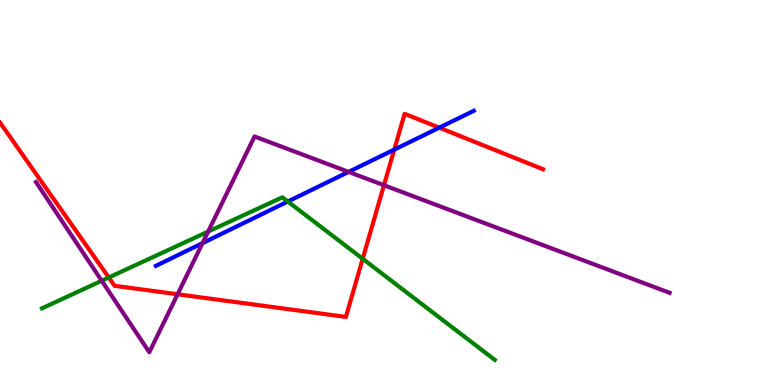[{'lines': ['blue', 'red'], 'intersections': [{'x': 5.09, 'y': 6.11}, {'x': 5.67, 'y': 6.68}]}, {'lines': ['green', 'red'], 'intersections': [{'x': 1.4, 'y': 2.79}, {'x': 4.68, 'y': 3.28}]}, {'lines': ['purple', 'red'], 'intersections': [{'x': 2.29, 'y': 2.36}, {'x': 4.95, 'y': 5.19}]}, {'lines': ['blue', 'green'], 'intersections': [{'x': 3.71, 'y': 4.77}]}, {'lines': ['blue', 'purple'], 'intersections': [{'x': 2.61, 'y': 3.69}, {'x': 4.5, 'y': 5.54}]}, {'lines': ['green', 'purple'], 'intersections': [{'x': 1.31, 'y': 2.71}, {'x': 2.69, 'y': 3.98}]}]